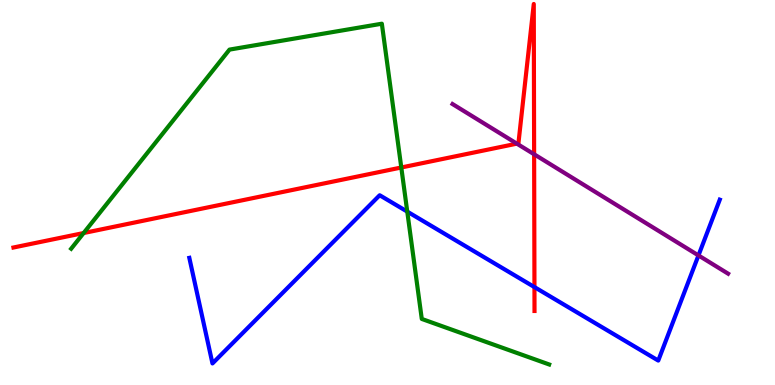[{'lines': ['blue', 'red'], 'intersections': [{'x': 6.9, 'y': 2.54}]}, {'lines': ['green', 'red'], 'intersections': [{'x': 1.08, 'y': 3.95}, {'x': 5.18, 'y': 5.65}]}, {'lines': ['purple', 'red'], 'intersections': [{'x': 6.67, 'y': 6.27}, {'x': 6.89, 'y': 5.99}]}, {'lines': ['blue', 'green'], 'intersections': [{'x': 5.26, 'y': 4.5}]}, {'lines': ['blue', 'purple'], 'intersections': [{'x': 9.01, 'y': 3.37}]}, {'lines': ['green', 'purple'], 'intersections': []}]